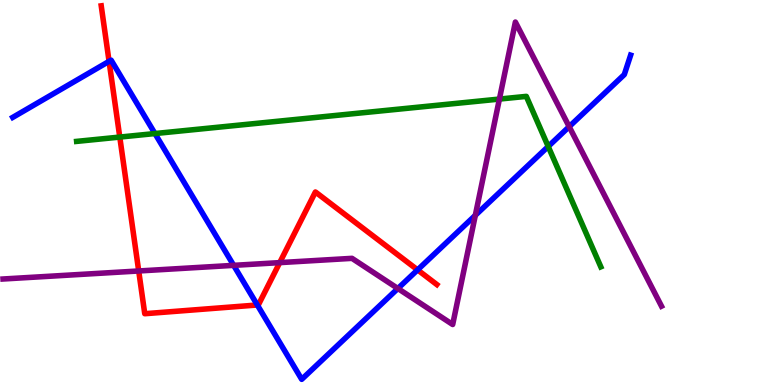[{'lines': ['blue', 'red'], 'intersections': [{'x': 1.41, 'y': 8.41}, {'x': 3.32, 'y': 2.08}, {'x': 5.39, 'y': 2.99}]}, {'lines': ['green', 'red'], 'intersections': [{'x': 1.55, 'y': 6.44}]}, {'lines': ['purple', 'red'], 'intersections': [{'x': 1.79, 'y': 2.96}, {'x': 3.61, 'y': 3.18}]}, {'lines': ['blue', 'green'], 'intersections': [{'x': 2.0, 'y': 6.53}, {'x': 7.07, 'y': 6.2}]}, {'lines': ['blue', 'purple'], 'intersections': [{'x': 3.01, 'y': 3.11}, {'x': 5.13, 'y': 2.51}, {'x': 6.13, 'y': 4.41}, {'x': 7.34, 'y': 6.71}]}, {'lines': ['green', 'purple'], 'intersections': [{'x': 6.44, 'y': 7.43}]}]